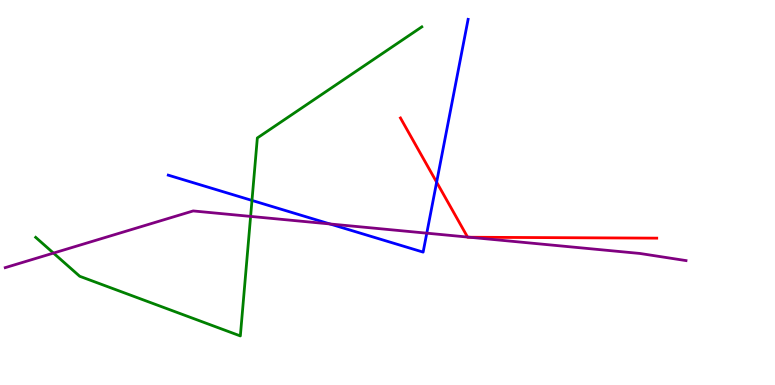[{'lines': ['blue', 'red'], 'intersections': [{'x': 5.63, 'y': 5.27}]}, {'lines': ['green', 'red'], 'intersections': []}, {'lines': ['purple', 'red'], 'intersections': [{'x': 6.03, 'y': 3.84}, {'x': 6.06, 'y': 3.84}]}, {'lines': ['blue', 'green'], 'intersections': [{'x': 3.25, 'y': 4.79}]}, {'lines': ['blue', 'purple'], 'intersections': [{'x': 4.26, 'y': 4.18}, {'x': 5.51, 'y': 3.94}]}, {'lines': ['green', 'purple'], 'intersections': [{'x': 0.69, 'y': 3.43}, {'x': 3.23, 'y': 4.38}]}]